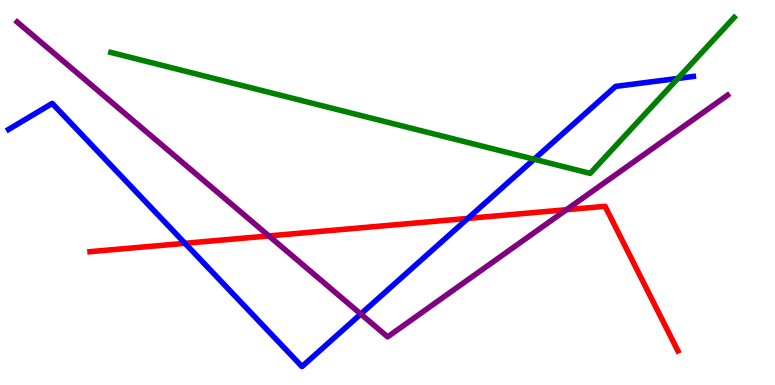[{'lines': ['blue', 'red'], 'intersections': [{'x': 2.39, 'y': 3.68}, {'x': 6.04, 'y': 4.33}]}, {'lines': ['green', 'red'], 'intersections': []}, {'lines': ['purple', 'red'], 'intersections': [{'x': 3.47, 'y': 3.87}, {'x': 7.31, 'y': 4.55}]}, {'lines': ['blue', 'green'], 'intersections': [{'x': 6.89, 'y': 5.86}, {'x': 8.75, 'y': 7.96}]}, {'lines': ['blue', 'purple'], 'intersections': [{'x': 4.66, 'y': 1.84}]}, {'lines': ['green', 'purple'], 'intersections': []}]